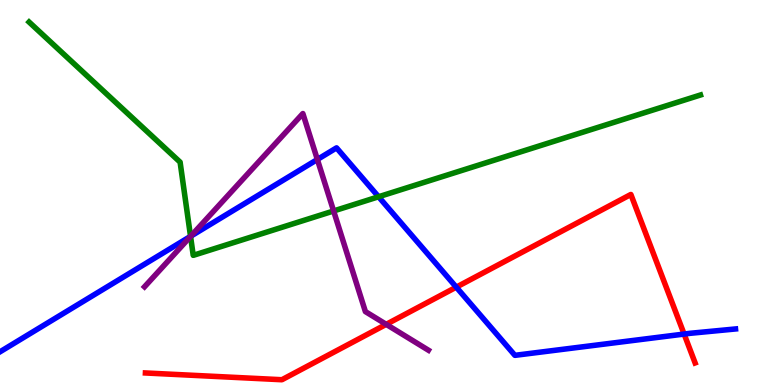[{'lines': ['blue', 'red'], 'intersections': [{'x': 5.89, 'y': 2.54}, {'x': 8.83, 'y': 1.32}]}, {'lines': ['green', 'red'], 'intersections': []}, {'lines': ['purple', 'red'], 'intersections': [{'x': 4.98, 'y': 1.58}]}, {'lines': ['blue', 'green'], 'intersections': [{'x': 2.46, 'y': 3.86}, {'x': 4.88, 'y': 4.89}]}, {'lines': ['blue', 'purple'], 'intersections': [{'x': 2.46, 'y': 3.86}, {'x': 4.1, 'y': 5.86}]}, {'lines': ['green', 'purple'], 'intersections': [{'x': 2.46, 'y': 3.86}, {'x': 4.3, 'y': 4.52}]}]